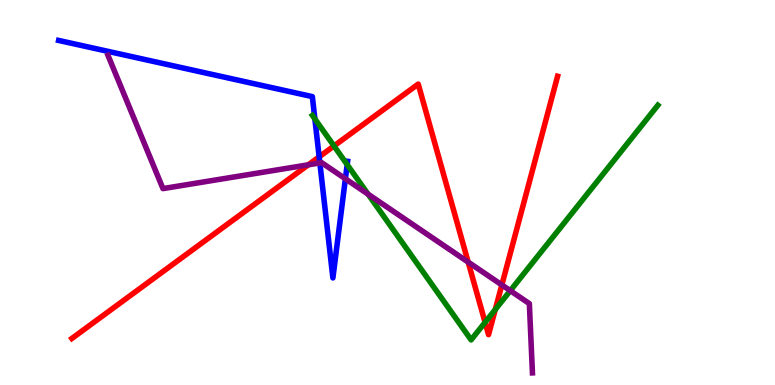[{'lines': ['blue', 'red'], 'intersections': [{'x': 4.12, 'y': 5.93}]}, {'lines': ['green', 'red'], 'intersections': [{'x': 4.31, 'y': 6.21}, {'x': 6.26, 'y': 1.63}, {'x': 6.39, 'y': 1.96}]}, {'lines': ['purple', 'red'], 'intersections': [{'x': 3.98, 'y': 5.72}, {'x': 6.04, 'y': 3.19}, {'x': 6.48, 'y': 2.6}]}, {'lines': ['blue', 'green'], 'intersections': [{'x': 4.06, 'y': 6.91}, {'x': 4.48, 'y': 5.72}]}, {'lines': ['blue', 'purple'], 'intersections': [{'x': 4.13, 'y': 5.77}, {'x': 4.46, 'y': 5.36}]}, {'lines': ['green', 'purple'], 'intersections': [{'x': 4.75, 'y': 4.96}, {'x': 6.58, 'y': 2.45}]}]